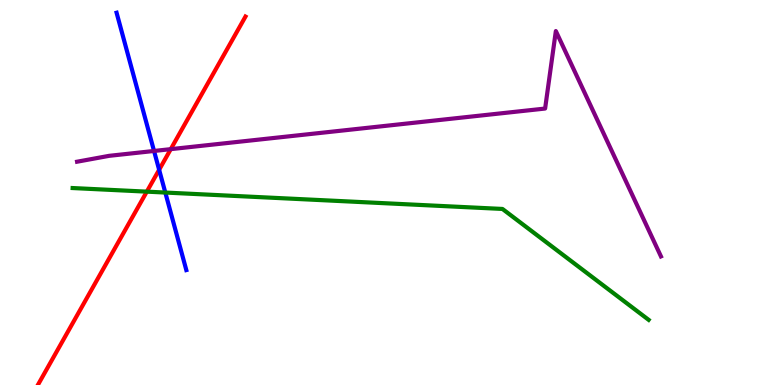[{'lines': ['blue', 'red'], 'intersections': [{'x': 2.05, 'y': 5.59}]}, {'lines': ['green', 'red'], 'intersections': [{'x': 1.89, 'y': 5.02}]}, {'lines': ['purple', 'red'], 'intersections': [{'x': 2.2, 'y': 6.13}]}, {'lines': ['blue', 'green'], 'intersections': [{'x': 2.13, 'y': 5.0}]}, {'lines': ['blue', 'purple'], 'intersections': [{'x': 1.99, 'y': 6.08}]}, {'lines': ['green', 'purple'], 'intersections': []}]